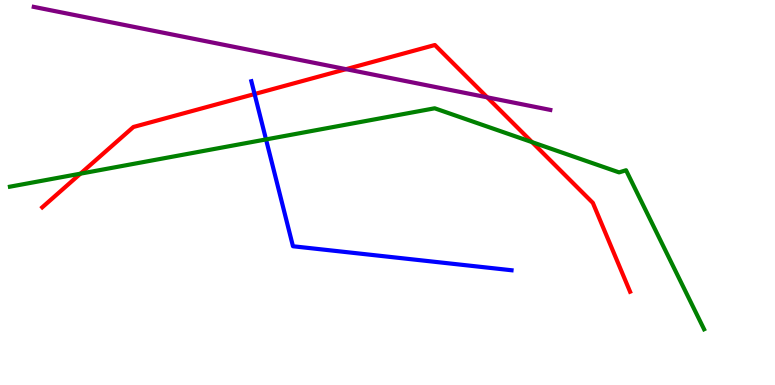[{'lines': ['blue', 'red'], 'intersections': [{'x': 3.28, 'y': 7.56}]}, {'lines': ['green', 'red'], 'intersections': [{'x': 1.04, 'y': 5.49}, {'x': 6.87, 'y': 6.31}]}, {'lines': ['purple', 'red'], 'intersections': [{'x': 4.46, 'y': 8.2}, {'x': 6.29, 'y': 7.47}]}, {'lines': ['blue', 'green'], 'intersections': [{'x': 3.43, 'y': 6.38}]}, {'lines': ['blue', 'purple'], 'intersections': []}, {'lines': ['green', 'purple'], 'intersections': []}]